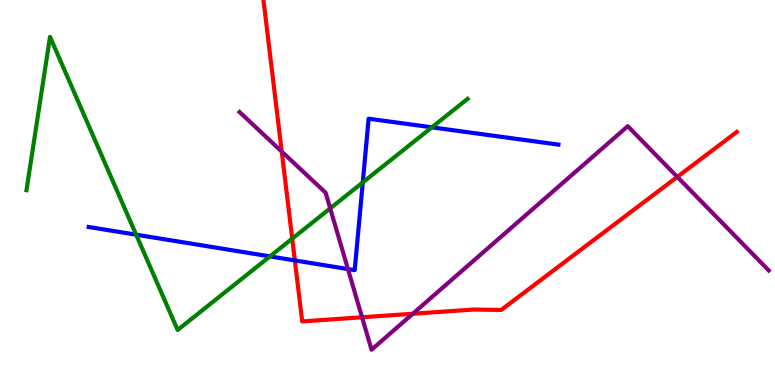[{'lines': ['blue', 'red'], 'intersections': [{'x': 3.8, 'y': 3.24}]}, {'lines': ['green', 'red'], 'intersections': [{'x': 3.77, 'y': 3.8}]}, {'lines': ['purple', 'red'], 'intersections': [{'x': 3.64, 'y': 6.06}, {'x': 4.67, 'y': 1.76}, {'x': 5.33, 'y': 1.85}, {'x': 8.74, 'y': 5.41}]}, {'lines': ['blue', 'green'], 'intersections': [{'x': 1.76, 'y': 3.9}, {'x': 3.48, 'y': 3.34}, {'x': 4.68, 'y': 5.26}, {'x': 5.57, 'y': 6.69}]}, {'lines': ['blue', 'purple'], 'intersections': [{'x': 4.49, 'y': 3.01}]}, {'lines': ['green', 'purple'], 'intersections': [{'x': 4.26, 'y': 4.59}]}]